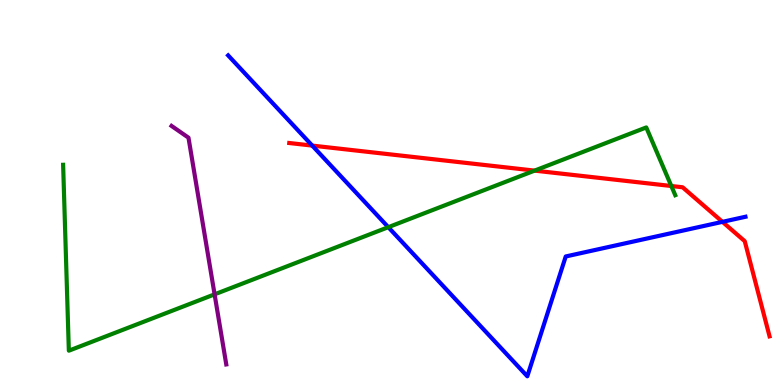[{'lines': ['blue', 'red'], 'intersections': [{'x': 4.03, 'y': 6.22}, {'x': 9.32, 'y': 4.24}]}, {'lines': ['green', 'red'], 'intersections': [{'x': 6.9, 'y': 5.57}, {'x': 8.66, 'y': 5.17}]}, {'lines': ['purple', 'red'], 'intersections': []}, {'lines': ['blue', 'green'], 'intersections': [{'x': 5.01, 'y': 4.1}]}, {'lines': ['blue', 'purple'], 'intersections': []}, {'lines': ['green', 'purple'], 'intersections': [{'x': 2.77, 'y': 2.35}]}]